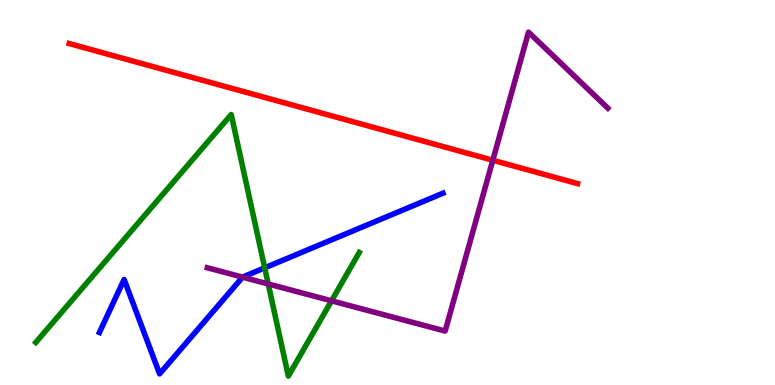[{'lines': ['blue', 'red'], 'intersections': []}, {'lines': ['green', 'red'], 'intersections': []}, {'lines': ['purple', 'red'], 'intersections': [{'x': 6.36, 'y': 5.84}]}, {'lines': ['blue', 'green'], 'intersections': [{'x': 3.42, 'y': 3.04}]}, {'lines': ['blue', 'purple'], 'intersections': [{'x': 3.13, 'y': 2.8}]}, {'lines': ['green', 'purple'], 'intersections': [{'x': 3.46, 'y': 2.62}, {'x': 4.28, 'y': 2.19}]}]